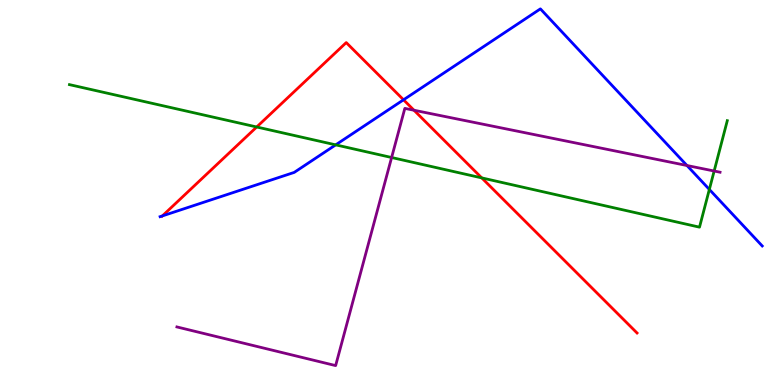[{'lines': ['blue', 'red'], 'intersections': [{'x': 2.09, 'y': 4.39}, {'x': 5.21, 'y': 7.41}]}, {'lines': ['green', 'red'], 'intersections': [{'x': 3.31, 'y': 6.7}, {'x': 6.22, 'y': 5.38}]}, {'lines': ['purple', 'red'], 'intersections': [{'x': 5.34, 'y': 7.14}]}, {'lines': ['blue', 'green'], 'intersections': [{'x': 4.33, 'y': 6.24}, {'x': 9.15, 'y': 5.08}]}, {'lines': ['blue', 'purple'], 'intersections': [{'x': 8.86, 'y': 5.7}]}, {'lines': ['green', 'purple'], 'intersections': [{'x': 5.05, 'y': 5.91}, {'x': 9.21, 'y': 5.56}]}]